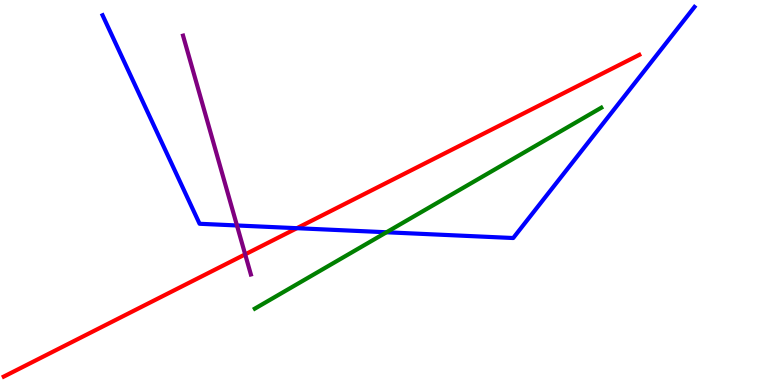[{'lines': ['blue', 'red'], 'intersections': [{'x': 3.83, 'y': 4.07}]}, {'lines': ['green', 'red'], 'intersections': []}, {'lines': ['purple', 'red'], 'intersections': [{'x': 3.16, 'y': 3.39}]}, {'lines': ['blue', 'green'], 'intersections': [{'x': 4.99, 'y': 3.97}]}, {'lines': ['blue', 'purple'], 'intersections': [{'x': 3.06, 'y': 4.14}]}, {'lines': ['green', 'purple'], 'intersections': []}]